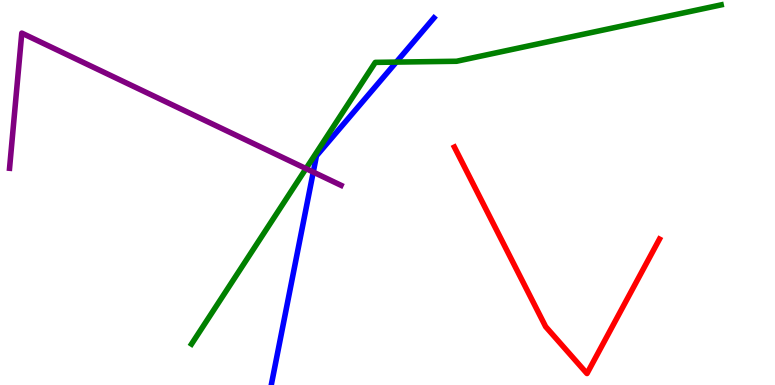[{'lines': ['blue', 'red'], 'intersections': []}, {'lines': ['green', 'red'], 'intersections': []}, {'lines': ['purple', 'red'], 'intersections': []}, {'lines': ['blue', 'green'], 'intersections': [{'x': 5.11, 'y': 8.39}]}, {'lines': ['blue', 'purple'], 'intersections': [{'x': 4.04, 'y': 5.53}]}, {'lines': ['green', 'purple'], 'intersections': [{'x': 3.95, 'y': 5.62}]}]